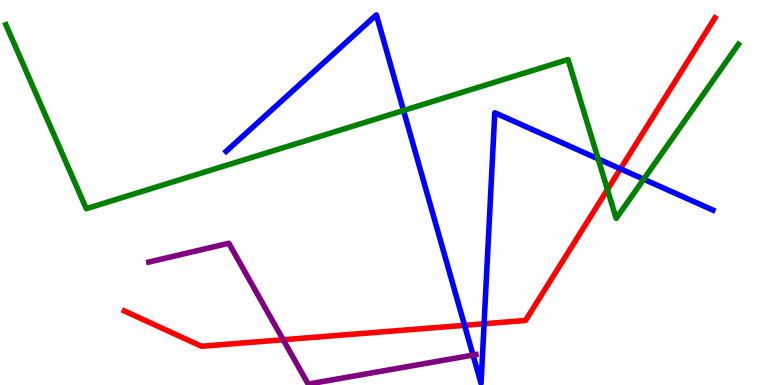[{'lines': ['blue', 'red'], 'intersections': [{'x': 5.99, 'y': 1.55}, {'x': 6.25, 'y': 1.59}, {'x': 8.01, 'y': 5.61}]}, {'lines': ['green', 'red'], 'intersections': [{'x': 7.84, 'y': 5.08}]}, {'lines': ['purple', 'red'], 'intersections': [{'x': 3.65, 'y': 1.18}]}, {'lines': ['blue', 'green'], 'intersections': [{'x': 5.21, 'y': 7.13}, {'x': 7.72, 'y': 5.87}, {'x': 8.31, 'y': 5.35}]}, {'lines': ['blue', 'purple'], 'intersections': [{'x': 6.1, 'y': 0.777}]}, {'lines': ['green', 'purple'], 'intersections': []}]